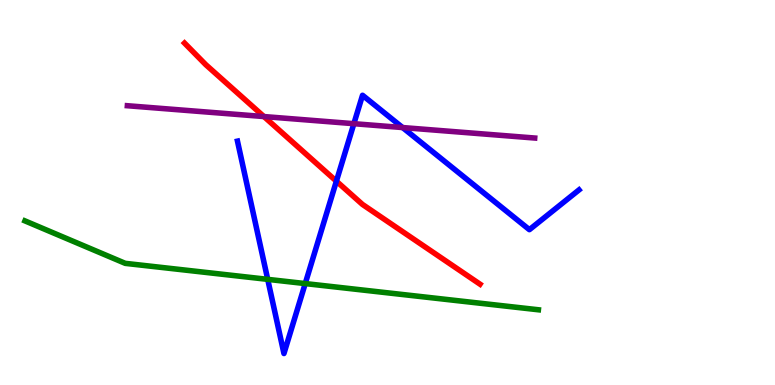[{'lines': ['blue', 'red'], 'intersections': [{'x': 4.34, 'y': 5.29}]}, {'lines': ['green', 'red'], 'intersections': []}, {'lines': ['purple', 'red'], 'intersections': [{'x': 3.41, 'y': 6.97}]}, {'lines': ['blue', 'green'], 'intersections': [{'x': 3.45, 'y': 2.74}, {'x': 3.94, 'y': 2.63}]}, {'lines': ['blue', 'purple'], 'intersections': [{'x': 4.57, 'y': 6.79}, {'x': 5.2, 'y': 6.69}]}, {'lines': ['green', 'purple'], 'intersections': []}]